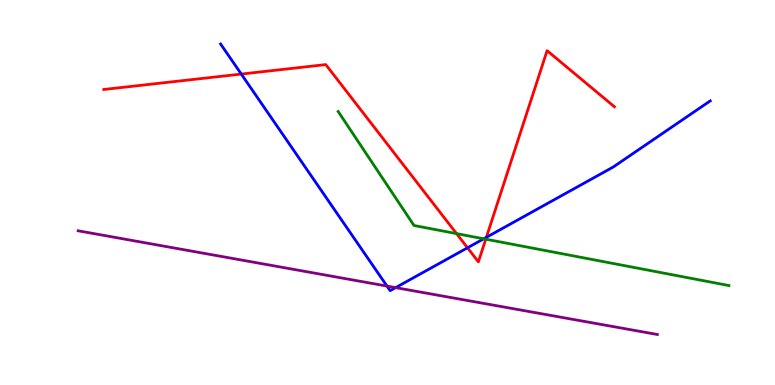[{'lines': ['blue', 'red'], 'intersections': [{'x': 3.11, 'y': 8.08}, {'x': 6.03, 'y': 3.56}, {'x': 6.28, 'y': 3.84}]}, {'lines': ['green', 'red'], 'intersections': [{'x': 5.89, 'y': 3.93}, {'x': 6.27, 'y': 3.79}]}, {'lines': ['purple', 'red'], 'intersections': []}, {'lines': ['blue', 'green'], 'intersections': [{'x': 6.24, 'y': 3.8}]}, {'lines': ['blue', 'purple'], 'intersections': [{'x': 4.99, 'y': 2.57}, {'x': 5.1, 'y': 2.53}]}, {'lines': ['green', 'purple'], 'intersections': []}]